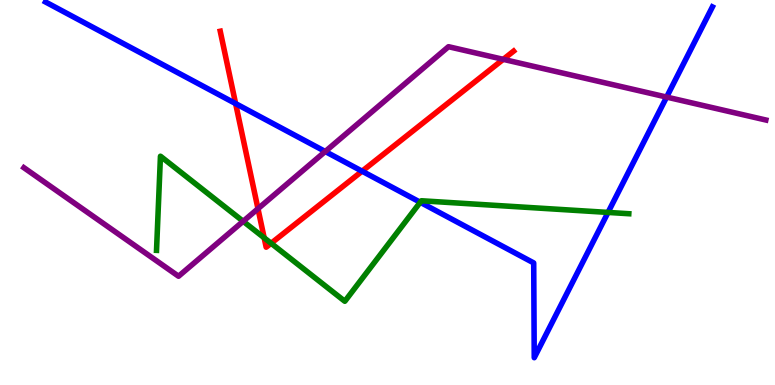[{'lines': ['blue', 'red'], 'intersections': [{'x': 3.04, 'y': 7.31}, {'x': 4.67, 'y': 5.55}]}, {'lines': ['green', 'red'], 'intersections': [{'x': 3.41, 'y': 3.82}, {'x': 3.5, 'y': 3.68}]}, {'lines': ['purple', 'red'], 'intersections': [{'x': 3.33, 'y': 4.58}, {'x': 6.49, 'y': 8.46}]}, {'lines': ['blue', 'green'], 'intersections': [{'x': 5.42, 'y': 4.75}, {'x': 7.85, 'y': 4.48}]}, {'lines': ['blue', 'purple'], 'intersections': [{'x': 4.2, 'y': 6.06}, {'x': 8.6, 'y': 7.48}]}, {'lines': ['green', 'purple'], 'intersections': [{'x': 3.14, 'y': 4.25}]}]